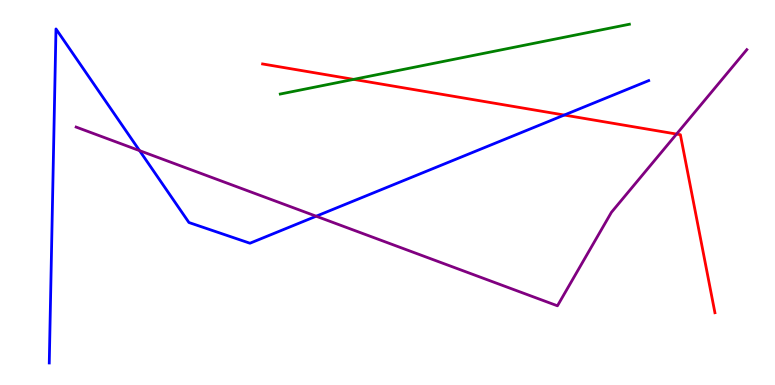[{'lines': ['blue', 'red'], 'intersections': [{'x': 7.28, 'y': 7.01}]}, {'lines': ['green', 'red'], 'intersections': [{'x': 4.56, 'y': 7.94}]}, {'lines': ['purple', 'red'], 'intersections': [{'x': 8.73, 'y': 6.52}]}, {'lines': ['blue', 'green'], 'intersections': []}, {'lines': ['blue', 'purple'], 'intersections': [{'x': 1.8, 'y': 6.09}, {'x': 4.08, 'y': 4.38}]}, {'lines': ['green', 'purple'], 'intersections': []}]